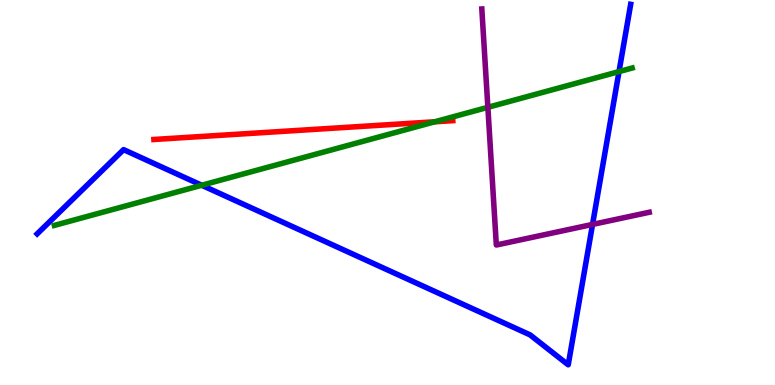[{'lines': ['blue', 'red'], 'intersections': []}, {'lines': ['green', 'red'], 'intersections': [{'x': 5.61, 'y': 6.84}]}, {'lines': ['purple', 'red'], 'intersections': []}, {'lines': ['blue', 'green'], 'intersections': [{'x': 2.6, 'y': 5.19}, {'x': 7.99, 'y': 8.14}]}, {'lines': ['blue', 'purple'], 'intersections': [{'x': 7.65, 'y': 4.17}]}, {'lines': ['green', 'purple'], 'intersections': [{'x': 6.3, 'y': 7.21}]}]